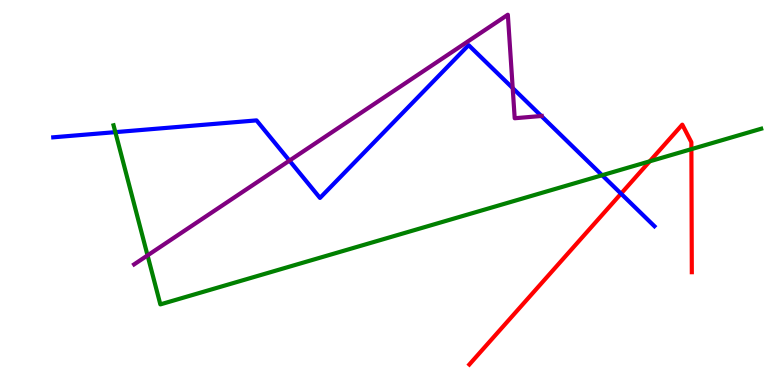[{'lines': ['blue', 'red'], 'intersections': [{'x': 8.01, 'y': 4.97}]}, {'lines': ['green', 'red'], 'intersections': [{'x': 8.38, 'y': 5.81}, {'x': 8.92, 'y': 6.13}]}, {'lines': ['purple', 'red'], 'intersections': []}, {'lines': ['blue', 'green'], 'intersections': [{'x': 1.49, 'y': 6.57}, {'x': 7.77, 'y': 5.45}]}, {'lines': ['blue', 'purple'], 'intersections': [{'x': 3.73, 'y': 5.83}, {'x': 6.62, 'y': 7.71}, {'x': 6.98, 'y': 6.99}]}, {'lines': ['green', 'purple'], 'intersections': [{'x': 1.9, 'y': 3.37}]}]